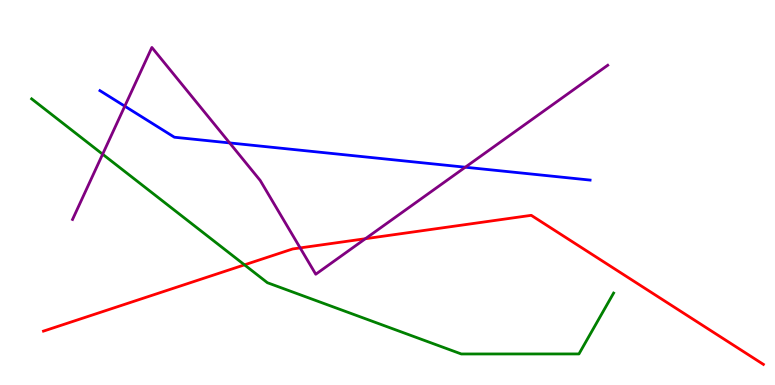[{'lines': ['blue', 'red'], 'intersections': []}, {'lines': ['green', 'red'], 'intersections': [{'x': 3.15, 'y': 3.12}]}, {'lines': ['purple', 'red'], 'intersections': [{'x': 3.87, 'y': 3.56}, {'x': 4.71, 'y': 3.8}]}, {'lines': ['blue', 'green'], 'intersections': []}, {'lines': ['blue', 'purple'], 'intersections': [{'x': 1.61, 'y': 7.24}, {'x': 2.96, 'y': 6.29}, {'x': 6.0, 'y': 5.66}]}, {'lines': ['green', 'purple'], 'intersections': [{'x': 1.32, 'y': 5.99}]}]